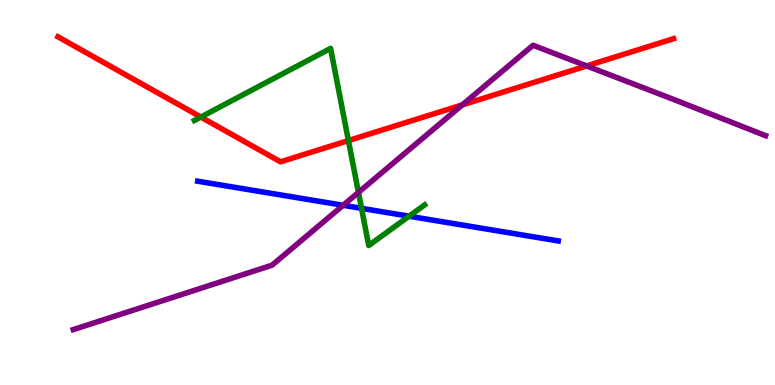[{'lines': ['blue', 'red'], 'intersections': []}, {'lines': ['green', 'red'], 'intersections': [{'x': 2.59, 'y': 6.96}, {'x': 4.5, 'y': 6.35}]}, {'lines': ['purple', 'red'], 'intersections': [{'x': 5.97, 'y': 7.28}, {'x': 7.57, 'y': 8.29}]}, {'lines': ['blue', 'green'], 'intersections': [{'x': 4.67, 'y': 4.59}, {'x': 5.28, 'y': 4.38}]}, {'lines': ['blue', 'purple'], 'intersections': [{'x': 4.43, 'y': 4.67}]}, {'lines': ['green', 'purple'], 'intersections': [{'x': 4.63, 'y': 5.0}]}]